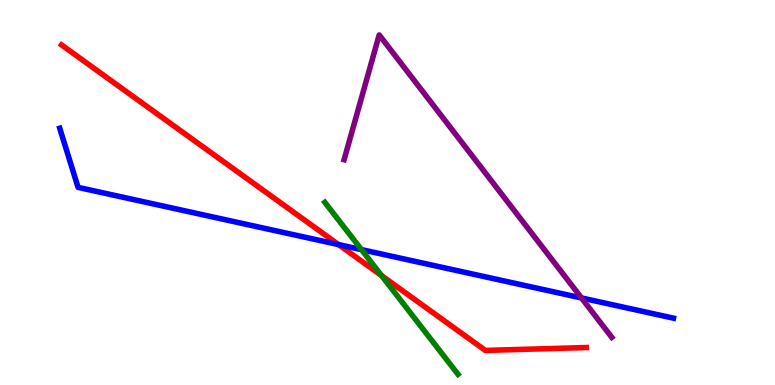[{'lines': ['blue', 'red'], 'intersections': [{'x': 4.37, 'y': 3.65}]}, {'lines': ['green', 'red'], 'intersections': [{'x': 4.92, 'y': 2.84}]}, {'lines': ['purple', 'red'], 'intersections': []}, {'lines': ['blue', 'green'], 'intersections': [{'x': 4.66, 'y': 3.52}]}, {'lines': ['blue', 'purple'], 'intersections': [{'x': 7.5, 'y': 2.26}]}, {'lines': ['green', 'purple'], 'intersections': []}]